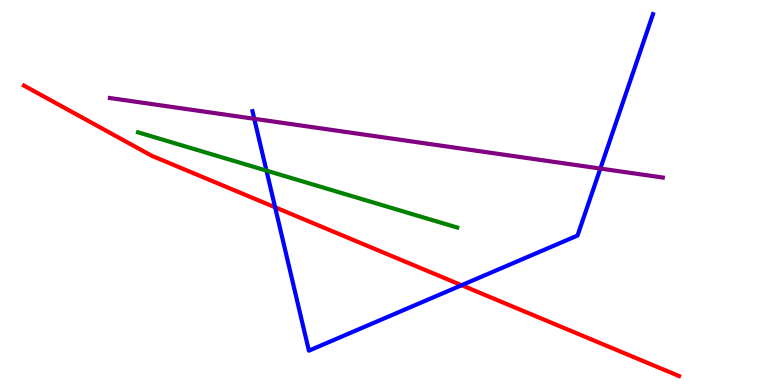[{'lines': ['blue', 'red'], 'intersections': [{'x': 3.55, 'y': 4.62}, {'x': 5.96, 'y': 2.59}]}, {'lines': ['green', 'red'], 'intersections': []}, {'lines': ['purple', 'red'], 'intersections': []}, {'lines': ['blue', 'green'], 'intersections': [{'x': 3.44, 'y': 5.57}]}, {'lines': ['blue', 'purple'], 'intersections': [{'x': 3.28, 'y': 6.91}, {'x': 7.75, 'y': 5.62}]}, {'lines': ['green', 'purple'], 'intersections': []}]